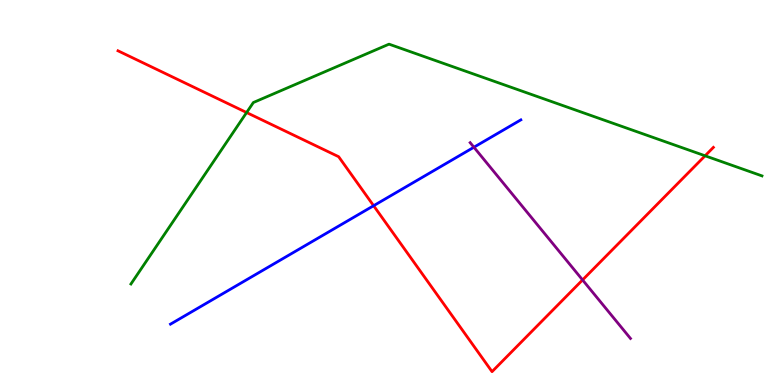[{'lines': ['blue', 'red'], 'intersections': [{'x': 4.82, 'y': 4.66}]}, {'lines': ['green', 'red'], 'intersections': [{'x': 3.18, 'y': 7.08}, {'x': 9.1, 'y': 5.95}]}, {'lines': ['purple', 'red'], 'intersections': [{'x': 7.52, 'y': 2.73}]}, {'lines': ['blue', 'green'], 'intersections': []}, {'lines': ['blue', 'purple'], 'intersections': [{'x': 6.12, 'y': 6.18}]}, {'lines': ['green', 'purple'], 'intersections': []}]